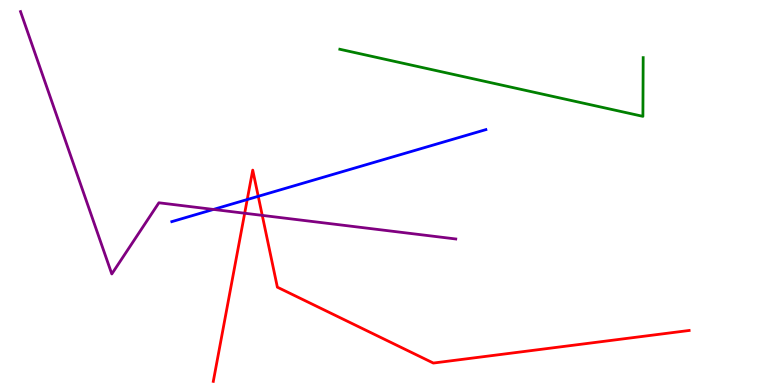[{'lines': ['blue', 'red'], 'intersections': [{'x': 3.19, 'y': 4.82}, {'x': 3.33, 'y': 4.9}]}, {'lines': ['green', 'red'], 'intersections': []}, {'lines': ['purple', 'red'], 'intersections': [{'x': 3.16, 'y': 4.46}, {'x': 3.38, 'y': 4.41}]}, {'lines': ['blue', 'green'], 'intersections': []}, {'lines': ['blue', 'purple'], 'intersections': [{'x': 2.75, 'y': 4.56}]}, {'lines': ['green', 'purple'], 'intersections': []}]